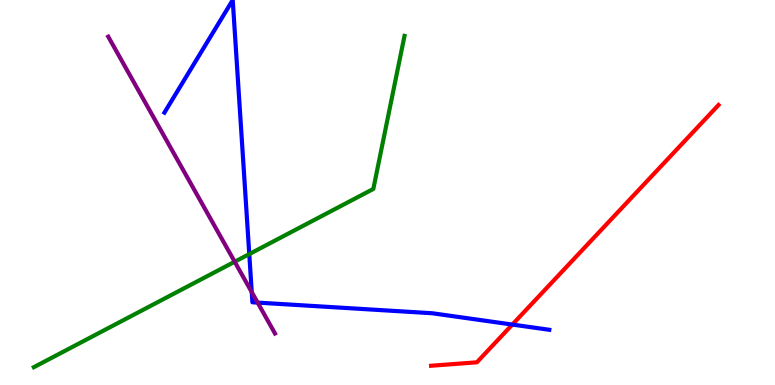[{'lines': ['blue', 'red'], 'intersections': [{'x': 6.61, 'y': 1.57}]}, {'lines': ['green', 'red'], 'intersections': []}, {'lines': ['purple', 'red'], 'intersections': []}, {'lines': ['blue', 'green'], 'intersections': [{'x': 3.22, 'y': 3.4}]}, {'lines': ['blue', 'purple'], 'intersections': [{'x': 3.25, 'y': 2.41}, {'x': 3.32, 'y': 2.14}]}, {'lines': ['green', 'purple'], 'intersections': [{'x': 3.03, 'y': 3.2}]}]